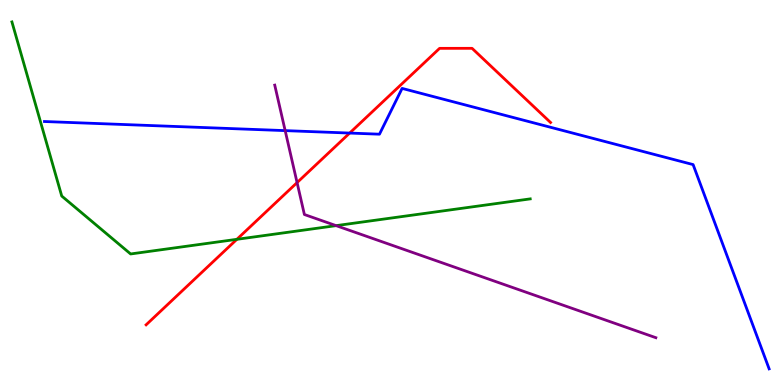[{'lines': ['blue', 'red'], 'intersections': [{'x': 4.51, 'y': 6.54}]}, {'lines': ['green', 'red'], 'intersections': [{'x': 3.06, 'y': 3.78}]}, {'lines': ['purple', 'red'], 'intersections': [{'x': 3.83, 'y': 5.26}]}, {'lines': ['blue', 'green'], 'intersections': []}, {'lines': ['blue', 'purple'], 'intersections': [{'x': 3.68, 'y': 6.61}]}, {'lines': ['green', 'purple'], 'intersections': [{'x': 4.34, 'y': 4.14}]}]